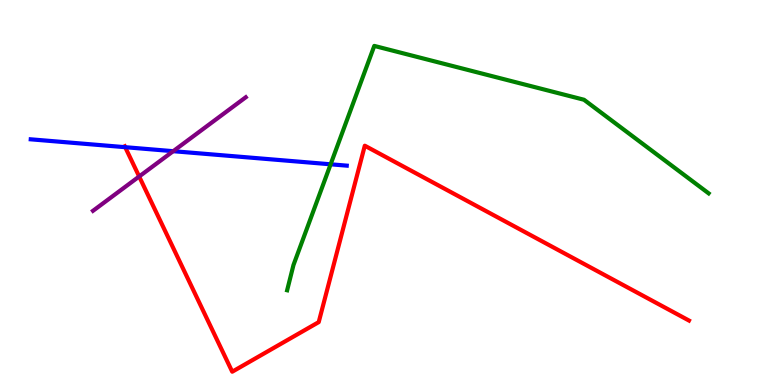[{'lines': ['blue', 'red'], 'intersections': [{'x': 1.62, 'y': 6.18}]}, {'lines': ['green', 'red'], 'intersections': []}, {'lines': ['purple', 'red'], 'intersections': [{'x': 1.8, 'y': 5.42}]}, {'lines': ['blue', 'green'], 'intersections': [{'x': 4.27, 'y': 5.73}]}, {'lines': ['blue', 'purple'], 'intersections': [{'x': 2.24, 'y': 6.07}]}, {'lines': ['green', 'purple'], 'intersections': []}]